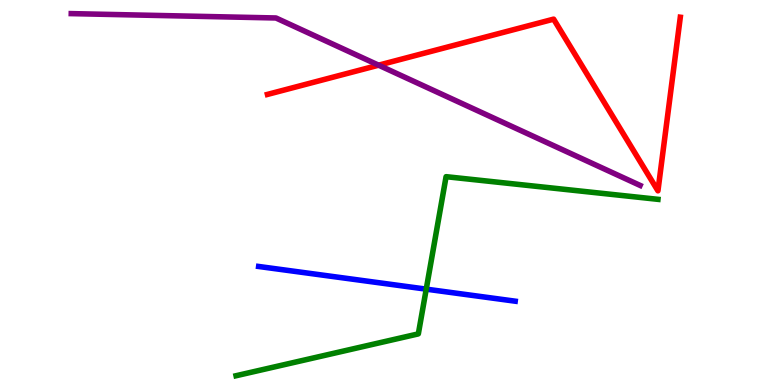[{'lines': ['blue', 'red'], 'intersections': []}, {'lines': ['green', 'red'], 'intersections': []}, {'lines': ['purple', 'red'], 'intersections': [{'x': 4.89, 'y': 8.31}]}, {'lines': ['blue', 'green'], 'intersections': [{'x': 5.5, 'y': 2.49}]}, {'lines': ['blue', 'purple'], 'intersections': []}, {'lines': ['green', 'purple'], 'intersections': []}]